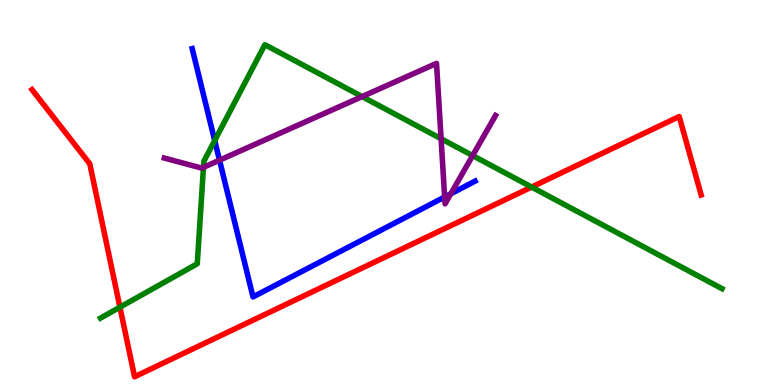[{'lines': ['blue', 'red'], 'intersections': []}, {'lines': ['green', 'red'], 'intersections': [{'x': 1.55, 'y': 2.02}, {'x': 6.86, 'y': 5.14}]}, {'lines': ['purple', 'red'], 'intersections': []}, {'lines': ['blue', 'green'], 'intersections': [{'x': 2.77, 'y': 6.35}]}, {'lines': ['blue', 'purple'], 'intersections': [{'x': 2.83, 'y': 5.84}, {'x': 5.74, 'y': 4.88}, {'x': 5.82, 'y': 4.97}]}, {'lines': ['green', 'purple'], 'intersections': [{'x': 2.63, 'y': 5.65}, {'x': 4.67, 'y': 7.49}, {'x': 5.69, 'y': 6.4}, {'x': 6.1, 'y': 5.96}]}]